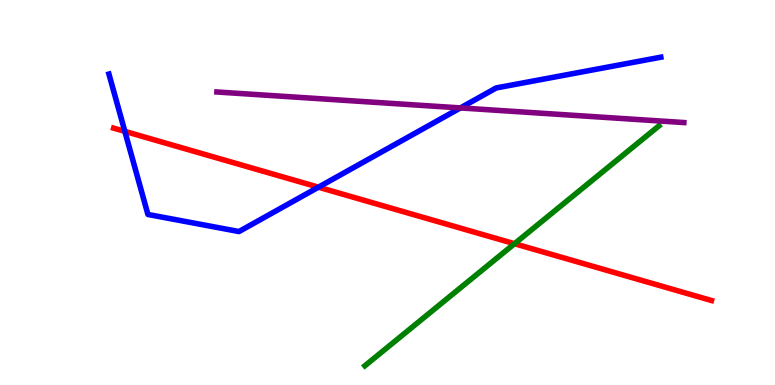[{'lines': ['blue', 'red'], 'intersections': [{'x': 1.61, 'y': 6.59}, {'x': 4.11, 'y': 5.14}]}, {'lines': ['green', 'red'], 'intersections': [{'x': 6.64, 'y': 3.67}]}, {'lines': ['purple', 'red'], 'intersections': []}, {'lines': ['blue', 'green'], 'intersections': []}, {'lines': ['blue', 'purple'], 'intersections': [{'x': 5.94, 'y': 7.2}]}, {'lines': ['green', 'purple'], 'intersections': []}]